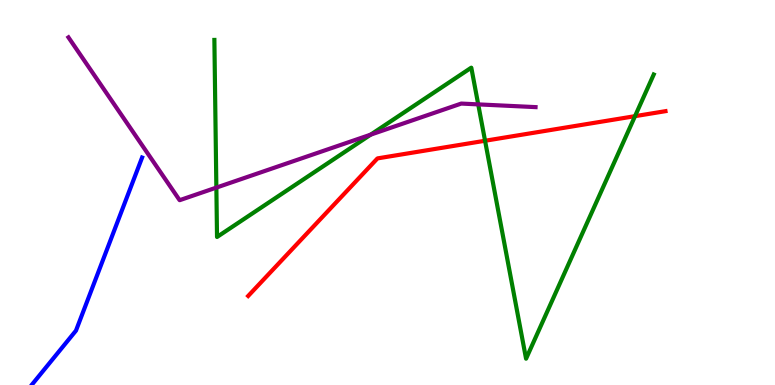[{'lines': ['blue', 'red'], 'intersections': []}, {'lines': ['green', 'red'], 'intersections': [{'x': 6.26, 'y': 6.34}, {'x': 8.19, 'y': 6.98}]}, {'lines': ['purple', 'red'], 'intersections': []}, {'lines': ['blue', 'green'], 'intersections': []}, {'lines': ['blue', 'purple'], 'intersections': []}, {'lines': ['green', 'purple'], 'intersections': [{'x': 2.79, 'y': 5.13}, {'x': 4.78, 'y': 6.5}, {'x': 6.17, 'y': 7.29}]}]